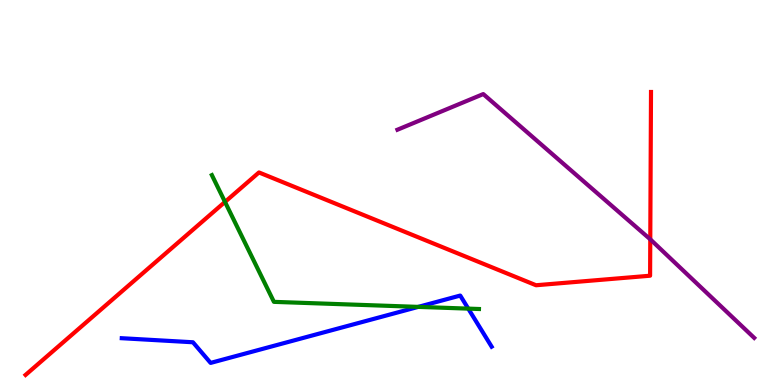[{'lines': ['blue', 'red'], 'intersections': []}, {'lines': ['green', 'red'], 'intersections': [{'x': 2.9, 'y': 4.76}]}, {'lines': ['purple', 'red'], 'intersections': [{'x': 8.39, 'y': 3.78}]}, {'lines': ['blue', 'green'], 'intersections': [{'x': 5.4, 'y': 2.03}, {'x': 6.04, 'y': 1.98}]}, {'lines': ['blue', 'purple'], 'intersections': []}, {'lines': ['green', 'purple'], 'intersections': []}]